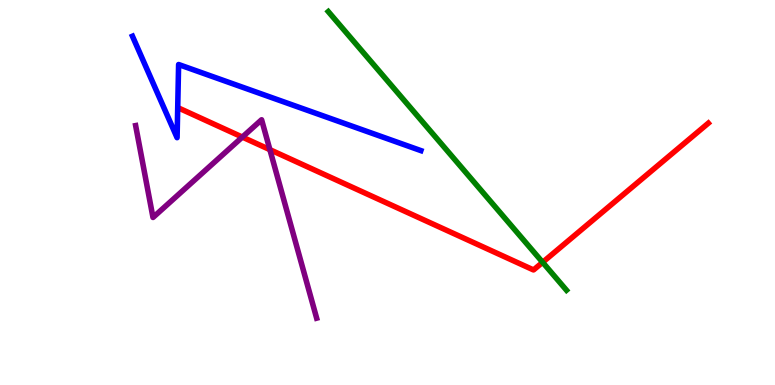[{'lines': ['blue', 'red'], 'intersections': []}, {'lines': ['green', 'red'], 'intersections': [{'x': 7.0, 'y': 3.19}]}, {'lines': ['purple', 'red'], 'intersections': [{'x': 3.13, 'y': 6.44}, {'x': 3.48, 'y': 6.11}]}, {'lines': ['blue', 'green'], 'intersections': []}, {'lines': ['blue', 'purple'], 'intersections': []}, {'lines': ['green', 'purple'], 'intersections': []}]